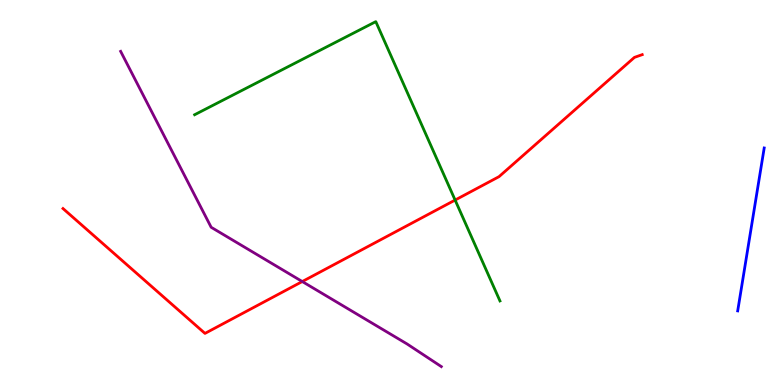[{'lines': ['blue', 'red'], 'intersections': []}, {'lines': ['green', 'red'], 'intersections': [{'x': 5.87, 'y': 4.8}]}, {'lines': ['purple', 'red'], 'intersections': [{'x': 3.9, 'y': 2.69}]}, {'lines': ['blue', 'green'], 'intersections': []}, {'lines': ['blue', 'purple'], 'intersections': []}, {'lines': ['green', 'purple'], 'intersections': []}]